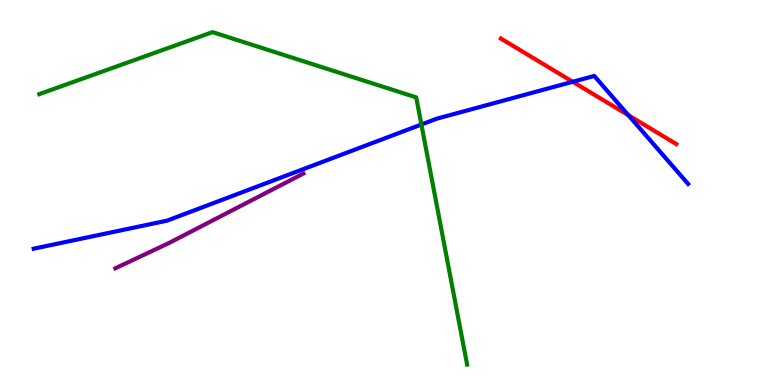[{'lines': ['blue', 'red'], 'intersections': [{'x': 7.39, 'y': 7.88}, {'x': 8.11, 'y': 7.01}]}, {'lines': ['green', 'red'], 'intersections': []}, {'lines': ['purple', 'red'], 'intersections': []}, {'lines': ['blue', 'green'], 'intersections': [{'x': 5.44, 'y': 6.77}]}, {'lines': ['blue', 'purple'], 'intersections': []}, {'lines': ['green', 'purple'], 'intersections': []}]